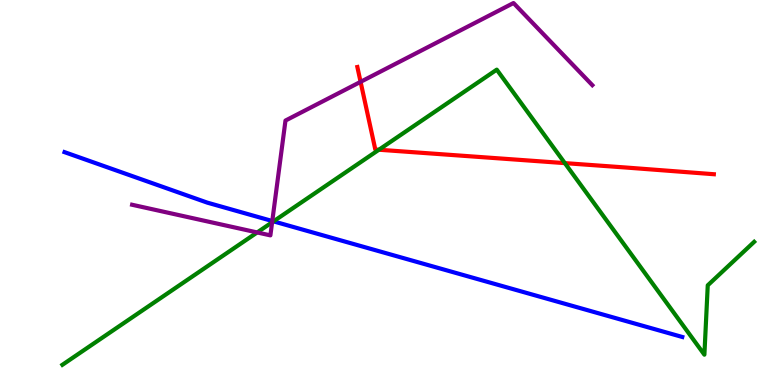[{'lines': ['blue', 'red'], 'intersections': []}, {'lines': ['green', 'red'], 'intersections': [{'x': 4.89, 'y': 6.11}, {'x': 7.29, 'y': 5.76}]}, {'lines': ['purple', 'red'], 'intersections': [{'x': 4.65, 'y': 7.87}]}, {'lines': ['blue', 'green'], 'intersections': [{'x': 3.53, 'y': 4.25}]}, {'lines': ['blue', 'purple'], 'intersections': [{'x': 3.51, 'y': 4.26}]}, {'lines': ['green', 'purple'], 'intersections': [{'x': 3.32, 'y': 3.96}, {'x': 3.51, 'y': 4.23}]}]